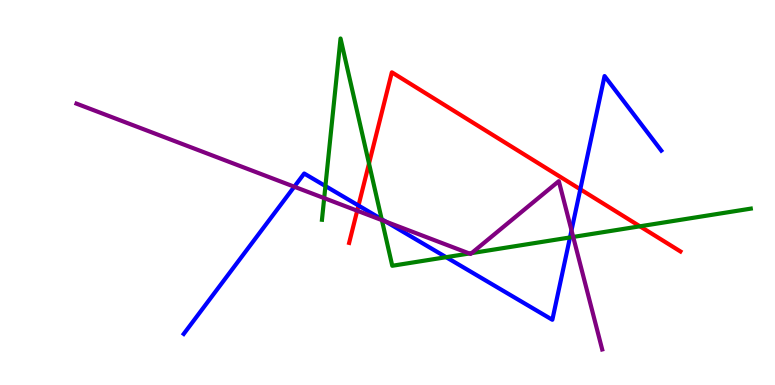[{'lines': ['blue', 'red'], 'intersections': [{'x': 4.63, 'y': 4.66}, {'x': 7.49, 'y': 5.08}]}, {'lines': ['green', 'red'], 'intersections': [{'x': 4.76, 'y': 5.75}, {'x': 8.26, 'y': 4.12}]}, {'lines': ['purple', 'red'], 'intersections': [{'x': 4.61, 'y': 4.53}]}, {'lines': ['blue', 'green'], 'intersections': [{'x': 4.2, 'y': 5.17}, {'x': 4.92, 'y': 4.31}, {'x': 5.76, 'y': 3.32}, {'x': 7.35, 'y': 3.83}]}, {'lines': ['blue', 'purple'], 'intersections': [{'x': 3.8, 'y': 5.15}, {'x': 4.98, 'y': 4.24}, {'x': 7.37, 'y': 4.02}]}, {'lines': ['green', 'purple'], 'intersections': [{'x': 4.18, 'y': 4.85}, {'x': 4.93, 'y': 4.28}, {'x': 6.06, 'y': 3.42}, {'x': 6.08, 'y': 3.43}, {'x': 7.4, 'y': 3.85}]}]